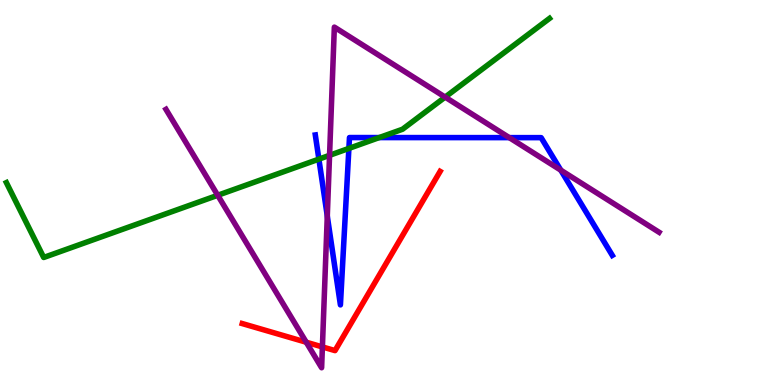[{'lines': ['blue', 'red'], 'intersections': []}, {'lines': ['green', 'red'], 'intersections': []}, {'lines': ['purple', 'red'], 'intersections': [{'x': 3.95, 'y': 1.11}, {'x': 4.16, 'y': 0.989}]}, {'lines': ['blue', 'green'], 'intersections': [{'x': 4.11, 'y': 5.87}, {'x': 4.5, 'y': 6.15}, {'x': 4.89, 'y': 6.43}]}, {'lines': ['blue', 'purple'], 'intersections': [{'x': 4.22, 'y': 4.39}, {'x': 6.57, 'y': 6.43}, {'x': 7.24, 'y': 5.58}]}, {'lines': ['green', 'purple'], 'intersections': [{'x': 2.81, 'y': 4.93}, {'x': 4.25, 'y': 5.97}, {'x': 5.74, 'y': 7.48}]}]